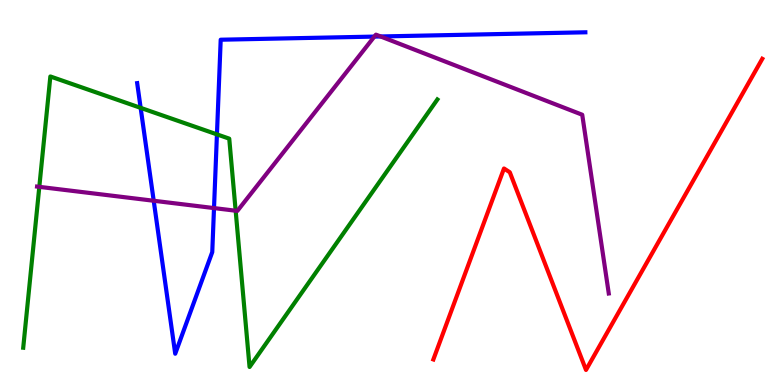[{'lines': ['blue', 'red'], 'intersections': []}, {'lines': ['green', 'red'], 'intersections': []}, {'lines': ['purple', 'red'], 'intersections': []}, {'lines': ['blue', 'green'], 'intersections': [{'x': 1.81, 'y': 7.2}, {'x': 2.8, 'y': 6.51}]}, {'lines': ['blue', 'purple'], 'intersections': [{'x': 1.98, 'y': 4.79}, {'x': 2.76, 'y': 4.6}, {'x': 4.83, 'y': 9.05}, {'x': 4.91, 'y': 9.05}]}, {'lines': ['green', 'purple'], 'intersections': [{'x': 0.507, 'y': 5.15}, {'x': 3.04, 'y': 4.53}]}]